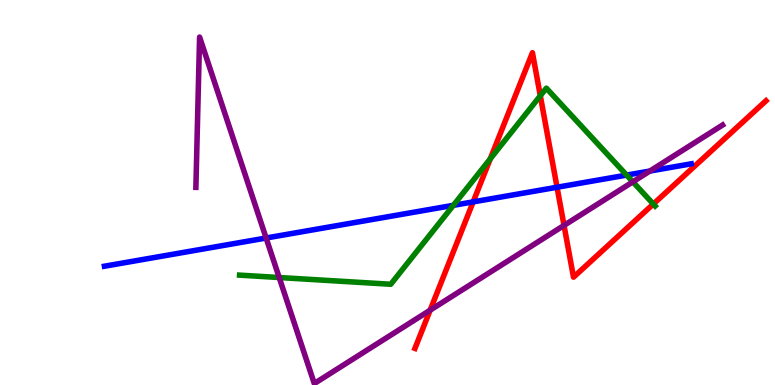[{'lines': ['blue', 'red'], 'intersections': [{'x': 6.11, 'y': 4.76}, {'x': 7.19, 'y': 5.14}]}, {'lines': ['green', 'red'], 'intersections': [{'x': 6.33, 'y': 5.88}, {'x': 6.97, 'y': 7.51}, {'x': 8.43, 'y': 4.7}]}, {'lines': ['purple', 'red'], 'intersections': [{'x': 5.55, 'y': 1.94}, {'x': 7.28, 'y': 4.15}]}, {'lines': ['blue', 'green'], 'intersections': [{'x': 5.85, 'y': 4.67}, {'x': 8.09, 'y': 5.45}]}, {'lines': ['blue', 'purple'], 'intersections': [{'x': 3.43, 'y': 3.82}, {'x': 8.39, 'y': 5.56}]}, {'lines': ['green', 'purple'], 'intersections': [{'x': 3.6, 'y': 2.79}, {'x': 8.17, 'y': 5.28}]}]